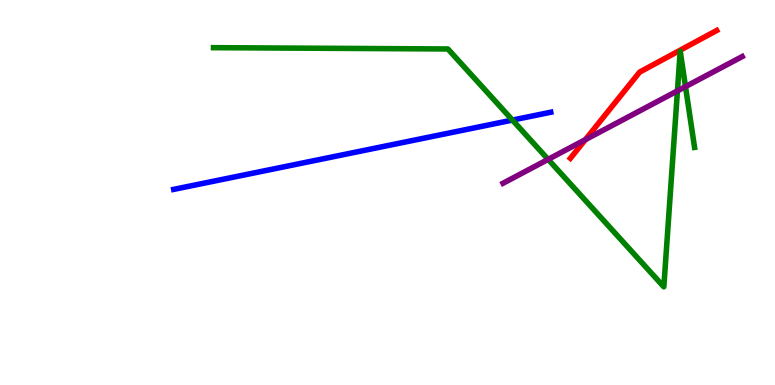[{'lines': ['blue', 'red'], 'intersections': []}, {'lines': ['green', 'red'], 'intersections': []}, {'lines': ['purple', 'red'], 'intersections': [{'x': 7.55, 'y': 6.37}]}, {'lines': ['blue', 'green'], 'intersections': [{'x': 6.61, 'y': 6.88}]}, {'lines': ['blue', 'purple'], 'intersections': []}, {'lines': ['green', 'purple'], 'intersections': [{'x': 7.07, 'y': 5.86}, {'x': 8.74, 'y': 7.64}, {'x': 8.85, 'y': 7.75}]}]